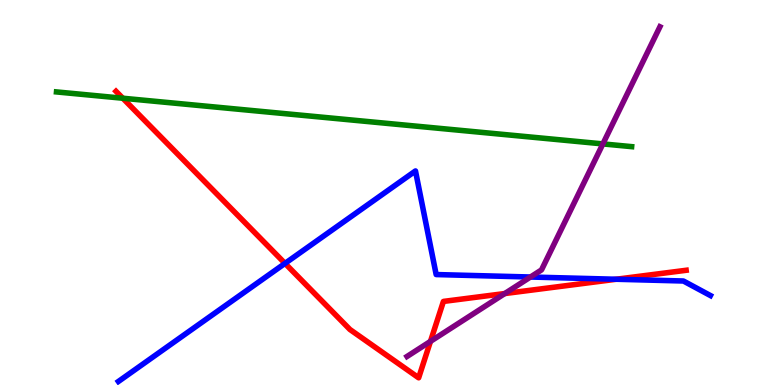[{'lines': ['blue', 'red'], 'intersections': [{'x': 3.68, 'y': 3.16}, {'x': 7.95, 'y': 2.75}]}, {'lines': ['green', 'red'], 'intersections': [{'x': 1.58, 'y': 7.45}]}, {'lines': ['purple', 'red'], 'intersections': [{'x': 5.55, 'y': 1.13}, {'x': 6.51, 'y': 2.38}]}, {'lines': ['blue', 'green'], 'intersections': []}, {'lines': ['blue', 'purple'], 'intersections': [{'x': 6.84, 'y': 2.8}]}, {'lines': ['green', 'purple'], 'intersections': [{'x': 7.78, 'y': 6.26}]}]